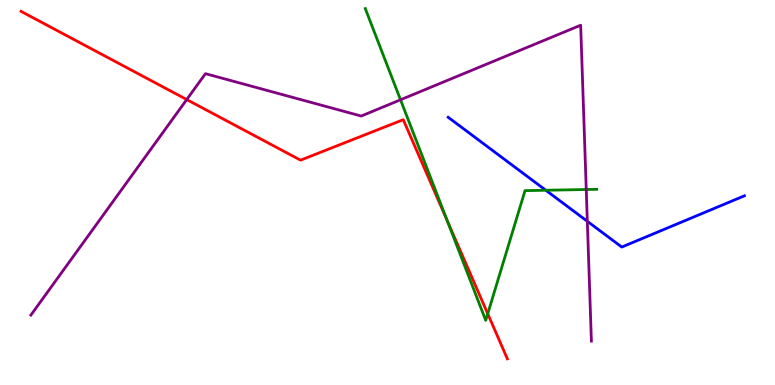[{'lines': ['blue', 'red'], 'intersections': []}, {'lines': ['green', 'red'], 'intersections': [{'x': 5.77, 'y': 4.27}, {'x': 6.29, 'y': 1.85}]}, {'lines': ['purple', 'red'], 'intersections': [{'x': 2.41, 'y': 7.41}]}, {'lines': ['blue', 'green'], 'intersections': [{'x': 7.04, 'y': 5.06}]}, {'lines': ['blue', 'purple'], 'intersections': [{'x': 7.58, 'y': 4.25}]}, {'lines': ['green', 'purple'], 'intersections': [{'x': 5.17, 'y': 7.41}, {'x': 7.56, 'y': 5.08}]}]